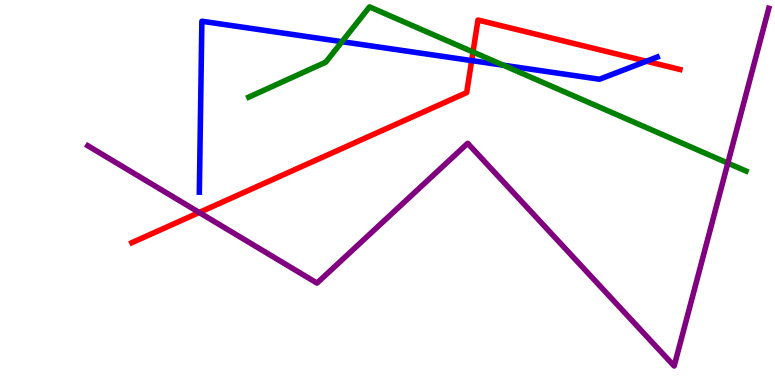[{'lines': ['blue', 'red'], 'intersections': [{'x': 6.09, 'y': 8.43}, {'x': 8.34, 'y': 8.41}]}, {'lines': ['green', 'red'], 'intersections': [{'x': 6.1, 'y': 8.65}]}, {'lines': ['purple', 'red'], 'intersections': [{'x': 2.57, 'y': 4.48}]}, {'lines': ['blue', 'green'], 'intersections': [{'x': 4.41, 'y': 8.92}, {'x': 6.49, 'y': 8.31}]}, {'lines': ['blue', 'purple'], 'intersections': []}, {'lines': ['green', 'purple'], 'intersections': [{'x': 9.39, 'y': 5.76}]}]